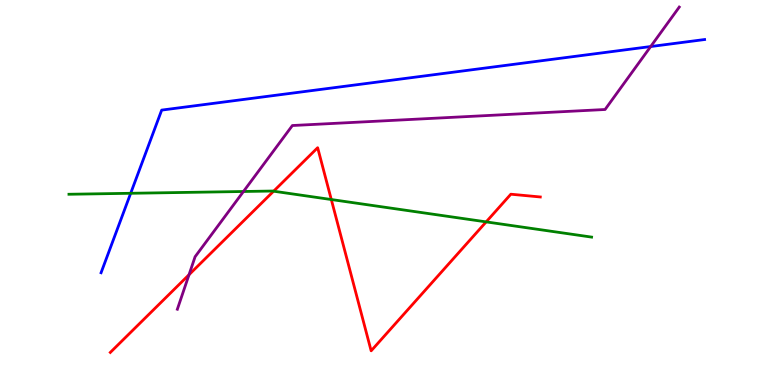[{'lines': ['blue', 'red'], 'intersections': []}, {'lines': ['green', 'red'], 'intersections': [{'x': 3.53, 'y': 5.03}, {'x': 4.27, 'y': 4.82}, {'x': 6.27, 'y': 4.24}]}, {'lines': ['purple', 'red'], 'intersections': [{'x': 2.44, 'y': 2.86}]}, {'lines': ['blue', 'green'], 'intersections': [{'x': 1.69, 'y': 4.98}]}, {'lines': ['blue', 'purple'], 'intersections': [{'x': 8.4, 'y': 8.79}]}, {'lines': ['green', 'purple'], 'intersections': [{'x': 3.14, 'y': 5.03}]}]